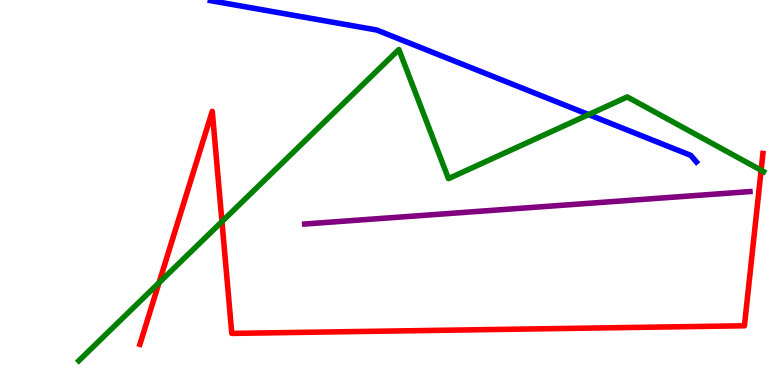[{'lines': ['blue', 'red'], 'intersections': []}, {'lines': ['green', 'red'], 'intersections': [{'x': 2.05, 'y': 2.66}, {'x': 2.86, 'y': 4.25}, {'x': 9.82, 'y': 5.58}]}, {'lines': ['purple', 'red'], 'intersections': []}, {'lines': ['blue', 'green'], 'intersections': [{'x': 7.6, 'y': 7.02}]}, {'lines': ['blue', 'purple'], 'intersections': []}, {'lines': ['green', 'purple'], 'intersections': []}]